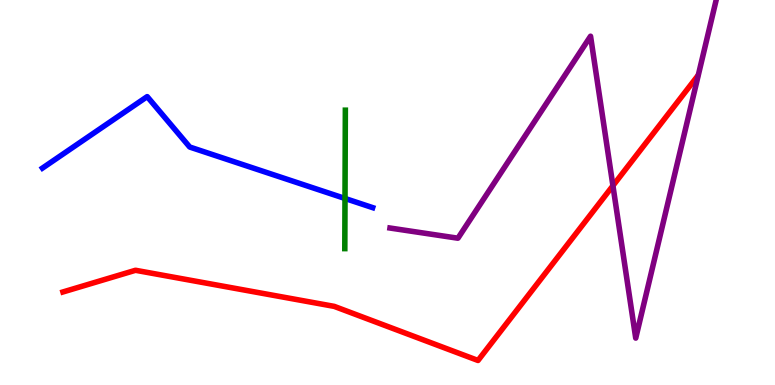[{'lines': ['blue', 'red'], 'intersections': []}, {'lines': ['green', 'red'], 'intersections': []}, {'lines': ['purple', 'red'], 'intersections': [{'x': 7.91, 'y': 5.18}]}, {'lines': ['blue', 'green'], 'intersections': [{'x': 4.45, 'y': 4.85}]}, {'lines': ['blue', 'purple'], 'intersections': []}, {'lines': ['green', 'purple'], 'intersections': []}]